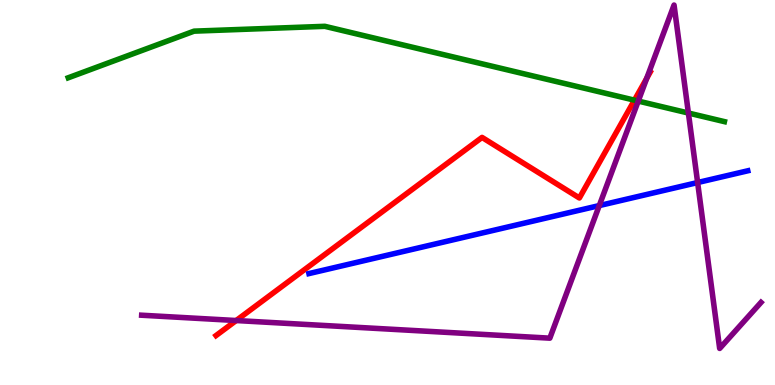[{'lines': ['blue', 'red'], 'intersections': []}, {'lines': ['green', 'red'], 'intersections': [{'x': 8.19, 'y': 7.4}]}, {'lines': ['purple', 'red'], 'intersections': [{'x': 3.05, 'y': 1.67}, {'x': 8.35, 'y': 7.97}]}, {'lines': ['blue', 'green'], 'intersections': []}, {'lines': ['blue', 'purple'], 'intersections': [{'x': 7.73, 'y': 4.66}, {'x': 9.0, 'y': 5.26}]}, {'lines': ['green', 'purple'], 'intersections': [{'x': 8.24, 'y': 7.37}, {'x': 8.88, 'y': 7.06}]}]